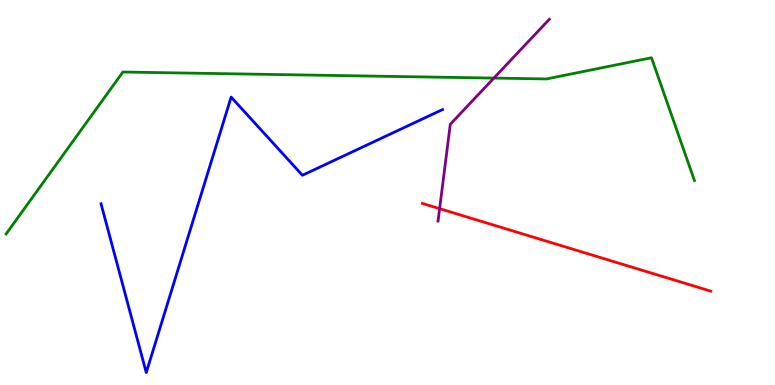[{'lines': ['blue', 'red'], 'intersections': []}, {'lines': ['green', 'red'], 'intersections': []}, {'lines': ['purple', 'red'], 'intersections': [{'x': 5.67, 'y': 4.58}]}, {'lines': ['blue', 'green'], 'intersections': []}, {'lines': ['blue', 'purple'], 'intersections': []}, {'lines': ['green', 'purple'], 'intersections': [{'x': 6.37, 'y': 7.97}]}]